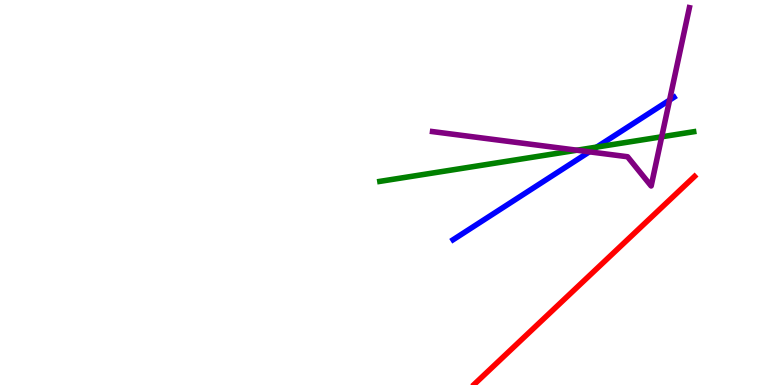[{'lines': ['blue', 'red'], 'intersections': []}, {'lines': ['green', 'red'], 'intersections': []}, {'lines': ['purple', 'red'], 'intersections': []}, {'lines': ['blue', 'green'], 'intersections': [{'x': 7.7, 'y': 6.18}]}, {'lines': ['blue', 'purple'], 'intersections': [{'x': 7.6, 'y': 6.06}, {'x': 8.64, 'y': 7.4}]}, {'lines': ['green', 'purple'], 'intersections': [{'x': 7.44, 'y': 6.1}, {'x': 8.54, 'y': 6.45}]}]